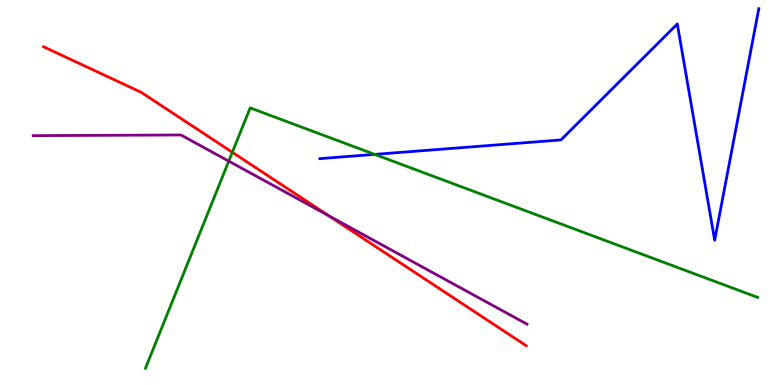[{'lines': ['blue', 'red'], 'intersections': []}, {'lines': ['green', 'red'], 'intersections': [{'x': 3.0, 'y': 6.04}]}, {'lines': ['purple', 'red'], 'intersections': [{'x': 4.25, 'y': 4.39}]}, {'lines': ['blue', 'green'], 'intersections': [{'x': 4.83, 'y': 5.99}]}, {'lines': ['blue', 'purple'], 'intersections': []}, {'lines': ['green', 'purple'], 'intersections': [{'x': 2.95, 'y': 5.81}]}]